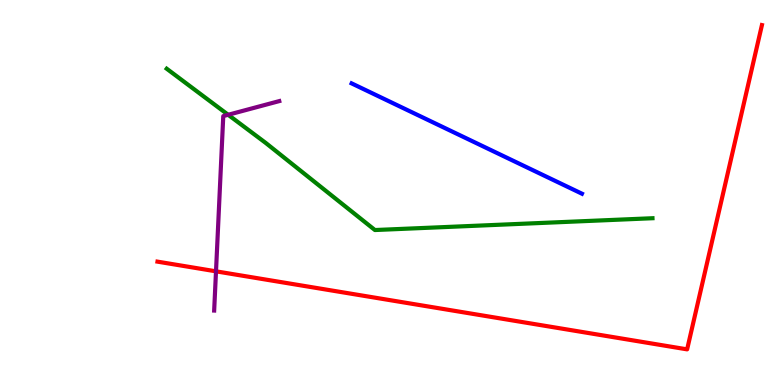[{'lines': ['blue', 'red'], 'intersections': []}, {'lines': ['green', 'red'], 'intersections': []}, {'lines': ['purple', 'red'], 'intersections': [{'x': 2.79, 'y': 2.95}]}, {'lines': ['blue', 'green'], 'intersections': []}, {'lines': ['blue', 'purple'], 'intersections': []}, {'lines': ['green', 'purple'], 'intersections': [{'x': 2.94, 'y': 7.02}]}]